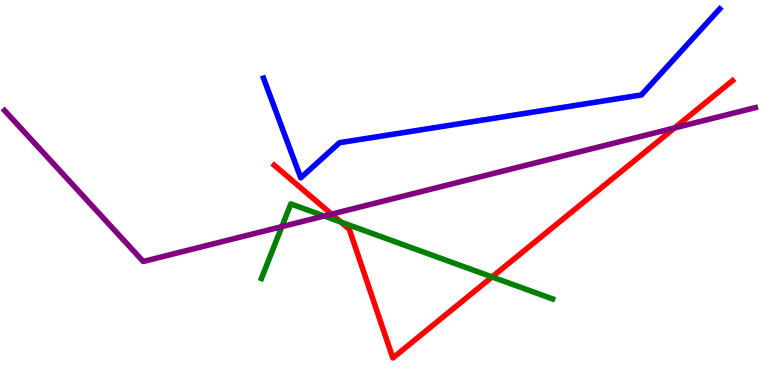[{'lines': ['blue', 'red'], 'intersections': []}, {'lines': ['green', 'red'], 'intersections': [{'x': 4.4, 'y': 4.23}, {'x': 6.35, 'y': 2.81}]}, {'lines': ['purple', 'red'], 'intersections': [{'x': 4.28, 'y': 4.44}, {'x': 8.7, 'y': 6.68}]}, {'lines': ['blue', 'green'], 'intersections': []}, {'lines': ['blue', 'purple'], 'intersections': []}, {'lines': ['green', 'purple'], 'intersections': [{'x': 3.64, 'y': 4.11}, {'x': 4.18, 'y': 4.39}]}]